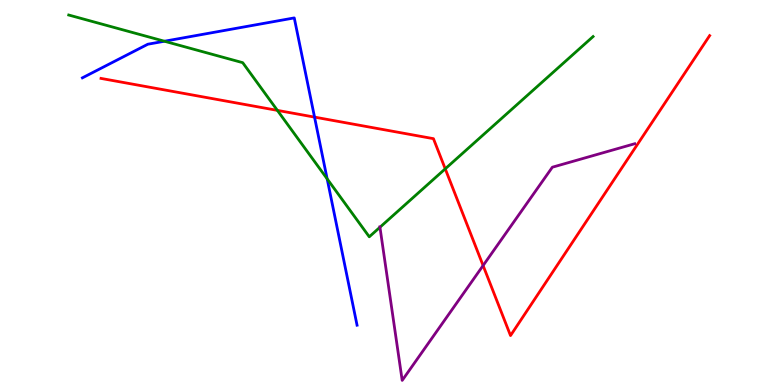[{'lines': ['blue', 'red'], 'intersections': [{'x': 4.06, 'y': 6.96}]}, {'lines': ['green', 'red'], 'intersections': [{'x': 3.58, 'y': 7.13}, {'x': 5.75, 'y': 5.61}]}, {'lines': ['purple', 'red'], 'intersections': [{'x': 6.23, 'y': 3.1}]}, {'lines': ['blue', 'green'], 'intersections': [{'x': 2.12, 'y': 8.93}, {'x': 4.22, 'y': 5.35}]}, {'lines': ['blue', 'purple'], 'intersections': []}, {'lines': ['green', 'purple'], 'intersections': [{'x': 4.9, 'y': 4.1}]}]